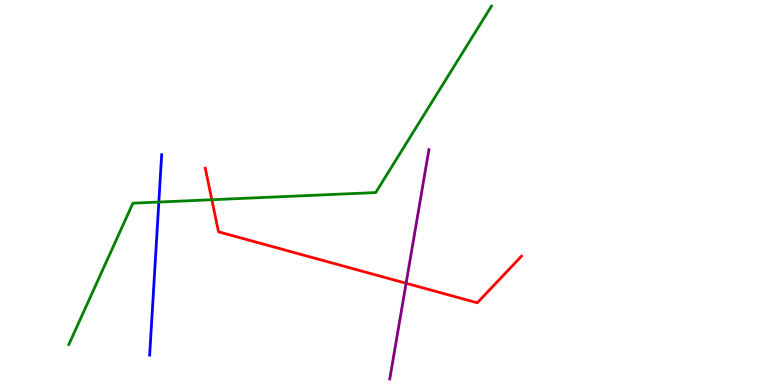[{'lines': ['blue', 'red'], 'intersections': []}, {'lines': ['green', 'red'], 'intersections': [{'x': 2.73, 'y': 4.81}]}, {'lines': ['purple', 'red'], 'intersections': [{'x': 5.24, 'y': 2.64}]}, {'lines': ['blue', 'green'], 'intersections': [{'x': 2.05, 'y': 4.75}]}, {'lines': ['blue', 'purple'], 'intersections': []}, {'lines': ['green', 'purple'], 'intersections': []}]